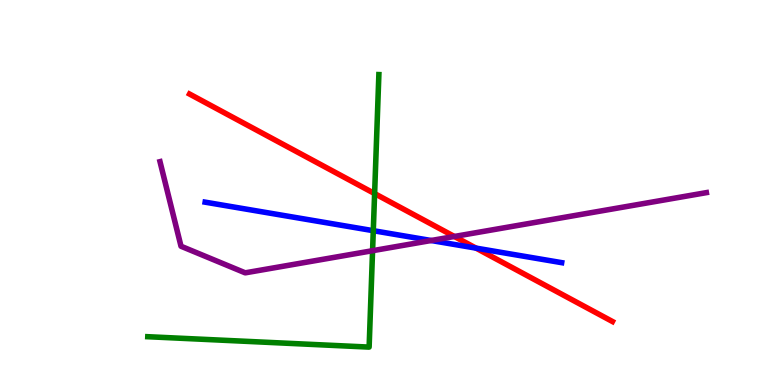[{'lines': ['blue', 'red'], 'intersections': [{'x': 6.14, 'y': 3.56}]}, {'lines': ['green', 'red'], 'intersections': [{'x': 4.83, 'y': 4.97}]}, {'lines': ['purple', 'red'], 'intersections': [{'x': 5.86, 'y': 3.86}]}, {'lines': ['blue', 'green'], 'intersections': [{'x': 4.82, 'y': 4.01}]}, {'lines': ['blue', 'purple'], 'intersections': [{'x': 5.56, 'y': 3.75}]}, {'lines': ['green', 'purple'], 'intersections': [{'x': 4.81, 'y': 3.49}]}]